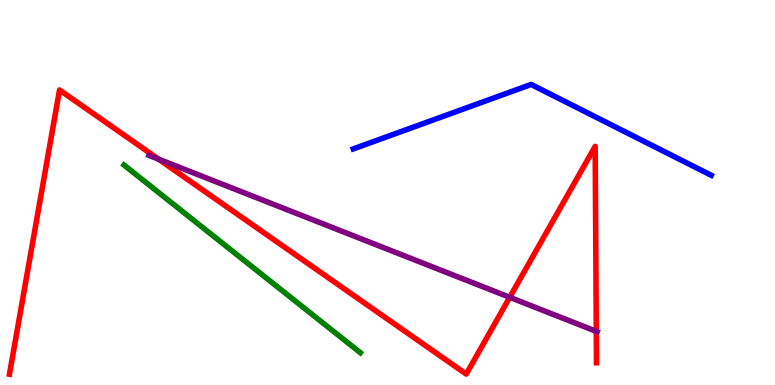[{'lines': ['blue', 'red'], 'intersections': []}, {'lines': ['green', 'red'], 'intersections': []}, {'lines': ['purple', 'red'], 'intersections': [{'x': 2.05, 'y': 5.87}, {'x': 6.58, 'y': 2.28}, {'x': 7.69, 'y': 1.39}]}, {'lines': ['blue', 'green'], 'intersections': []}, {'lines': ['blue', 'purple'], 'intersections': []}, {'lines': ['green', 'purple'], 'intersections': []}]